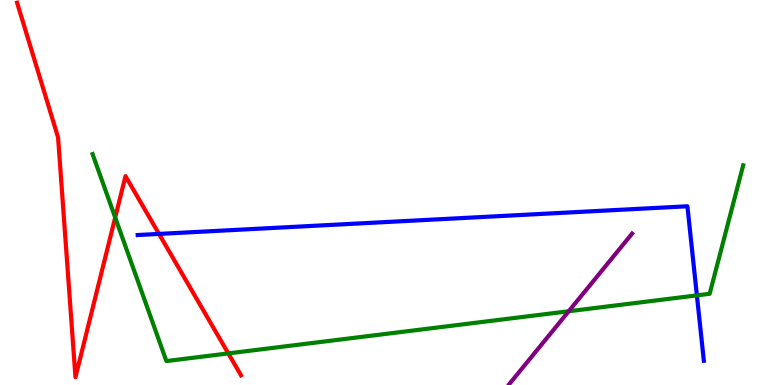[{'lines': ['blue', 'red'], 'intersections': [{'x': 2.05, 'y': 3.92}]}, {'lines': ['green', 'red'], 'intersections': [{'x': 1.49, 'y': 4.35}, {'x': 2.95, 'y': 0.821}]}, {'lines': ['purple', 'red'], 'intersections': []}, {'lines': ['blue', 'green'], 'intersections': [{'x': 8.99, 'y': 2.33}]}, {'lines': ['blue', 'purple'], 'intersections': []}, {'lines': ['green', 'purple'], 'intersections': [{'x': 7.34, 'y': 1.92}]}]